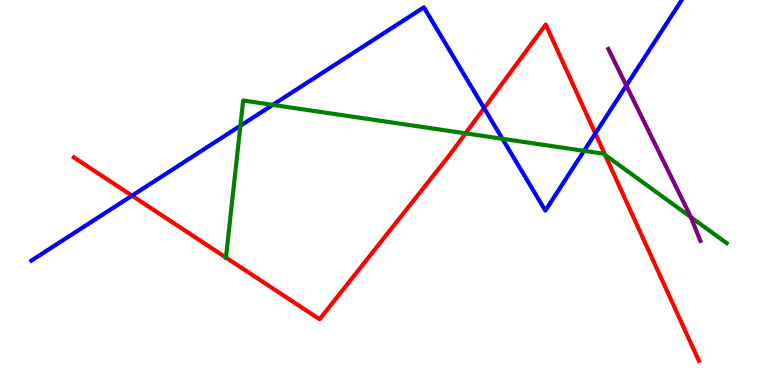[{'lines': ['blue', 'red'], 'intersections': [{'x': 1.7, 'y': 4.92}, {'x': 6.25, 'y': 7.19}, {'x': 7.68, 'y': 6.53}]}, {'lines': ['green', 'red'], 'intersections': [{'x': 2.92, 'y': 3.31}, {'x': 6.01, 'y': 6.54}, {'x': 7.81, 'y': 5.98}]}, {'lines': ['purple', 'red'], 'intersections': []}, {'lines': ['blue', 'green'], 'intersections': [{'x': 3.1, 'y': 6.73}, {'x': 3.52, 'y': 7.28}, {'x': 6.48, 'y': 6.4}, {'x': 7.54, 'y': 6.08}]}, {'lines': ['blue', 'purple'], 'intersections': [{'x': 8.08, 'y': 7.78}]}, {'lines': ['green', 'purple'], 'intersections': [{'x': 8.91, 'y': 4.36}]}]